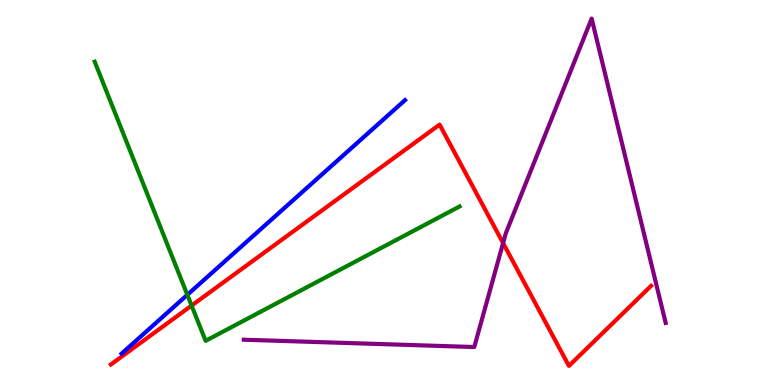[{'lines': ['blue', 'red'], 'intersections': []}, {'lines': ['green', 'red'], 'intersections': [{'x': 2.47, 'y': 2.06}]}, {'lines': ['purple', 'red'], 'intersections': [{'x': 6.49, 'y': 3.69}]}, {'lines': ['blue', 'green'], 'intersections': [{'x': 2.42, 'y': 2.34}]}, {'lines': ['blue', 'purple'], 'intersections': []}, {'lines': ['green', 'purple'], 'intersections': []}]